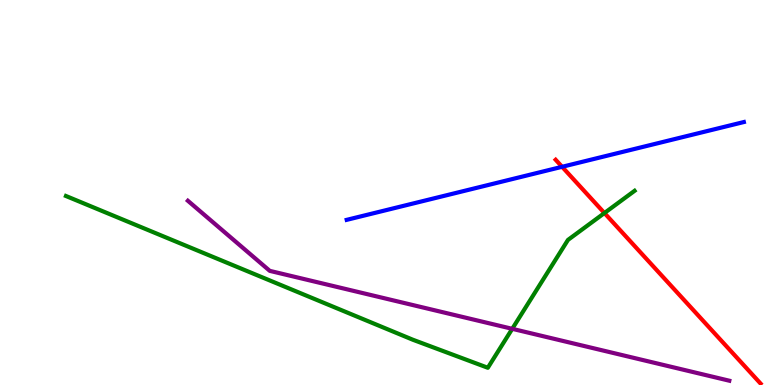[{'lines': ['blue', 'red'], 'intersections': [{'x': 7.25, 'y': 5.67}]}, {'lines': ['green', 'red'], 'intersections': [{'x': 7.8, 'y': 4.47}]}, {'lines': ['purple', 'red'], 'intersections': []}, {'lines': ['blue', 'green'], 'intersections': []}, {'lines': ['blue', 'purple'], 'intersections': []}, {'lines': ['green', 'purple'], 'intersections': [{'x': 6.61, 'y': 1.46}]}]